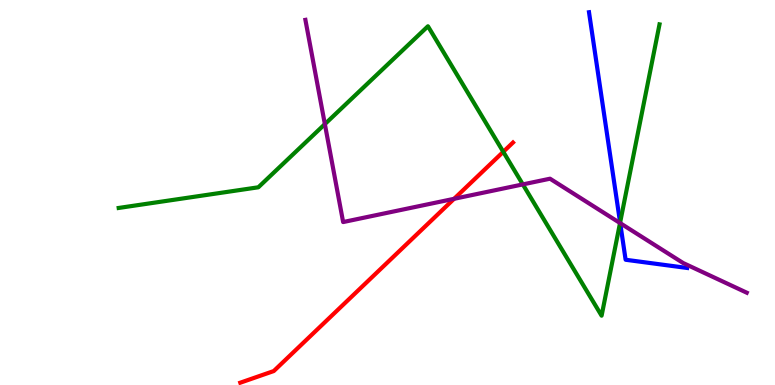[{'lines': ['blue', 'red'], 'intersections': []}, {'lines': ['green', 'red'], 'intersections': [{'x': 6.49, 'y': 6.06}]}, {'lines': ['purple', 'red'], 'intersections': [{'x': 5.86, 'y': 4.84}]}, {'lines': ['blue', 'green'], 'intersections': [{'x': 8.0, 'y': 4.22}]}, {'lines': ['blue', 'purple'], 'intersections': [{'x': 8.0, 'y': 4.2}]}, {'lines': ['green', 'purple'], 'intersections': [{'x': 4.19, 'y': 6.78}, {'x': 6.75, 'y': 5.21}, {'x': 8.0, 'y': 4.21}]}]